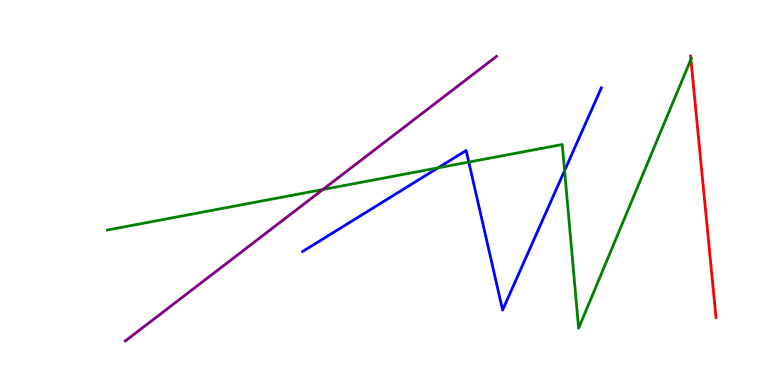[{'lines': ['blue', 'red'], 'intersections': []}, {'lines': ['green', 'red'], 'intersections': [{'x': 8.91, 'y': 8.46}]}, {'lines': ['purple', 'red'], 'intersections': []}, {'lines': ['blue', 'green'], 'intersections': [{'x': 5.65, 'y': 5.64}, {'x': 6.05, 'y': 5.79}, {'x': 7.28, 'y': 5.57}]}, {'lines': ['blue', 'purple'], 'intersections': []}, {'lines': ['green', 'purple'], 'intersections': [{'x': 4.17, 'y': 5.08}]}]